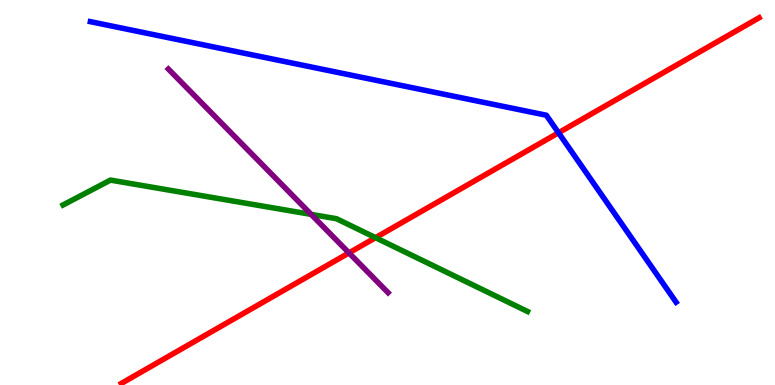[{'lines': ['blue', 'red'], 'intersections': [{'x': 7.21, 'y': 6.55}]}, {'lines': ['green', 'red'], 'intersections': [{'x': 4.85, 'y': 3.83}]}, {'lines': ['purple', 'red'], 'intersections': [{'x': 4.5, 'y': 3.43}]}, {'lines': ['blue', 'green'], 'intersections': []}, {'lines': ['blue', 'purple'], 'intersections': []}, {'lines': ['green', 'purple'], 'intersections': [{'x': 4.01, 'y': 4.43}]}]